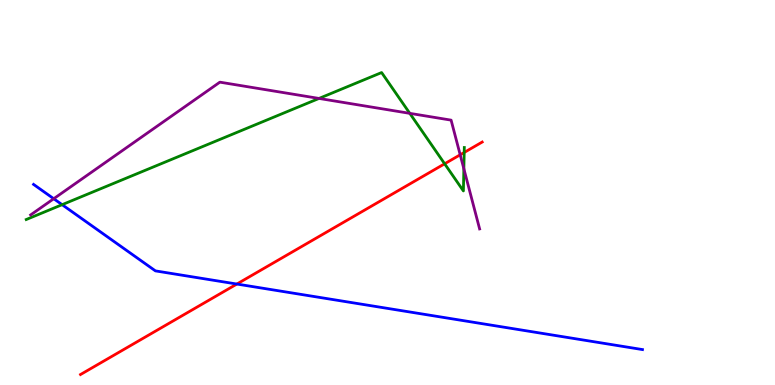[{'lines': ['blue', 'red'], 'intersections': [{'x': 3.06, 'y': 2.62}]}, {'lines': ['green', 'red'], 'intersections': [{'x': 5.74, 'y': 5.75}, {'x': 5.99, 'y': 6.04}]}, {'lines': ['purple', 'red'], 'intersections': [{'x': 5.94, 'y': 5.98}]}, {'lines': ['blue', 'green'], 'intersections': [{'x': 0.802, 'y': 4.68}]}, {'lines': ['blue', 'purple'], 'intersections': [{'x': 0.693, 'y': 4.84}]}, {'lines': ['green', 'purple'], 'intersections': [{'x': 4.12, 'y': 7.44}, {'x': 5.29, 'y': 7.06}, {'x': 5.99, 'y': 5.62}]}]